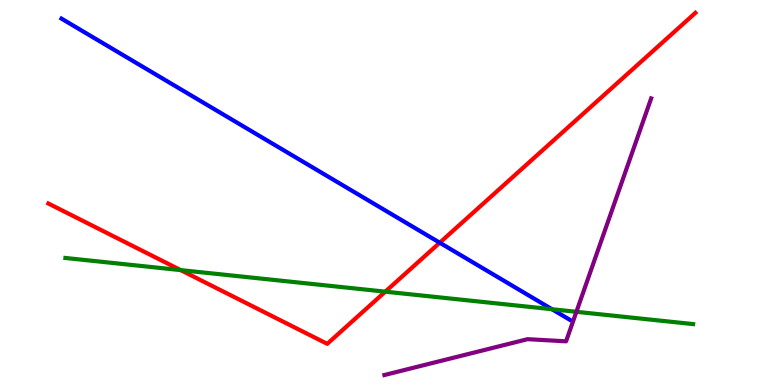[{'lines': ['blue', 'red'], 'intersections': [{'x': 5.67, 'y': 3.7}]}, {'lines': ['green', 'red'], 'intersections': [{'x': 2.33, 'y': 2.98}, {'x': 4.97, 'y': 2.42}]}, {'lines': ['purple', 'red'], 'intersections': []}, {'lines': ['blue', 'green'], 'intersections': [{'x': 7.12, 'y': 1.97}]}, {'lines': ['blue', 'purple'], 'intersections': []}, {'lines': ['green', 'purple'], 'intersections': [{'x': 7.44, 'y': 1.9}]}]